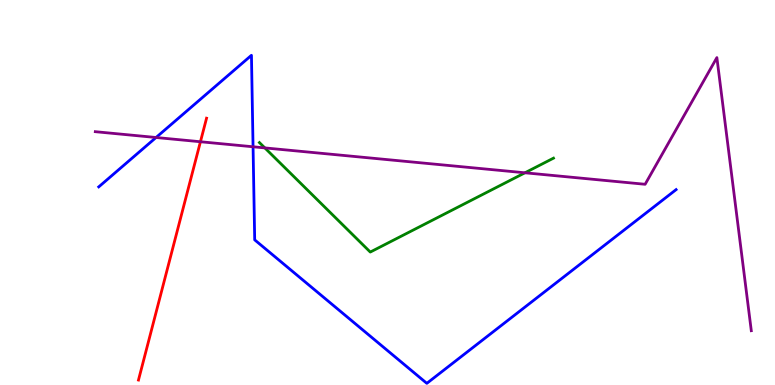[{'lines': ['blue', 'red'], 'intersections': []}, {'lines': ['green', 'red'], 'intersections': []}, {'lines': ['purple', 'red'], 'intersections': [{'x': 2.59, 'y': 6.32}]}, {'lines': ['blue', 'green'], 'intersections': []}, {'lines': ['blue', 'purple'], 'intersections': [{'x': 2.01, 'y': 6.43}, {'x': 3.27, 'y': 6.19}]}, {'lines': ['green', 'purple'], 'intersections': [{'x': 3.42, 'y': 6.16}, {'x': 6.77, 'y': 5.51}]}]